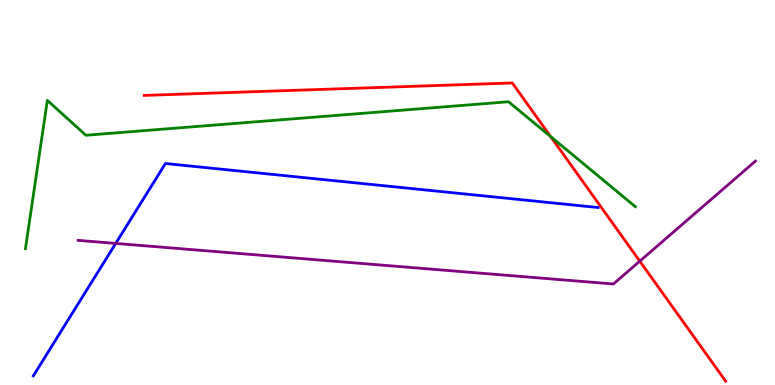[{'lines': ['blue', 'red'], 'intersections': []}, {'lines': ['green', 'red'], 'intersections': [{'x': 7.11, 'y': 6.45}]}, {'lines': ['purple', 'red'], 'intersections': [{'x': 8.26, 'y': 3.22}]}, {'lines': ['blue', 'green'], 'intersections': []}, {'lines': ['blue', 'purple'], 'intersections': [{'x': 1.49, 'y': 3.68}]}, {'lines': ['green', 'purple'], 'intersections': []}]